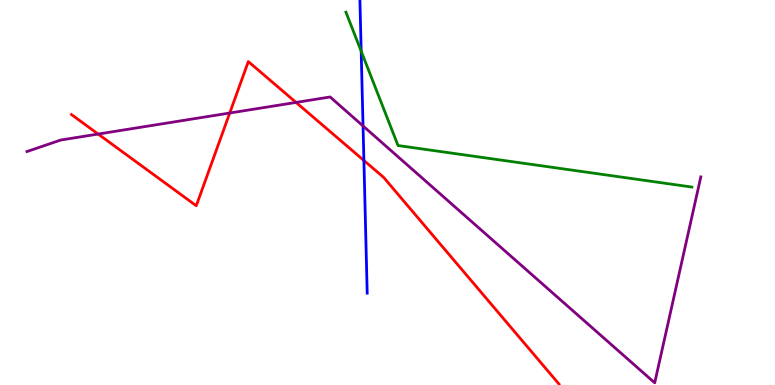[{'lines': ['blue', 'red'], 'intersections': [{'x': 4.7, 'y': 5.83}]}, {'lines': ['green', 'red'], 'intersections': []}, {'lines': ['purple', 'red'], 'intersections': [{'x': 1.27, 'y': 6.52}, {'x': 2.96, 'y': 7.06}, {'x': 3.82, 'y': 7.34}]}, {'lines': ['blue', 'green'], 'intersections': [{'x': 4.66, 'y': 8.67}]}, {'lines': ['blue', 'purple'], 'intersections': [{'x': 4.68, 'y': 6.73}]}, {'lines': ['green', 'purple'], 'intersections': []}]